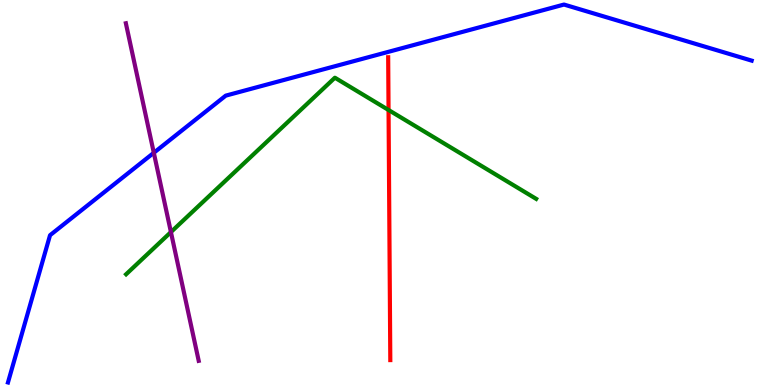[{'lines': ['blue', 'red'], 'intersections': []}, {'lines': ['green', 'red'], 'intersections': [{'x': 5.01, 'y': 7.14}]}, {'lines': ['purple', 'red'], 'intersections': []}, {'lines': ['blue', 'green'], 'intersections': []}, {'lines': ['blue', 'purple'], 'intersections': [{'x': 1.98, 'y': 6.03}]}, {'lines': ['green', 'purple'], 'intersections': [{'x': 2.21, 'y': 3.97}]}]